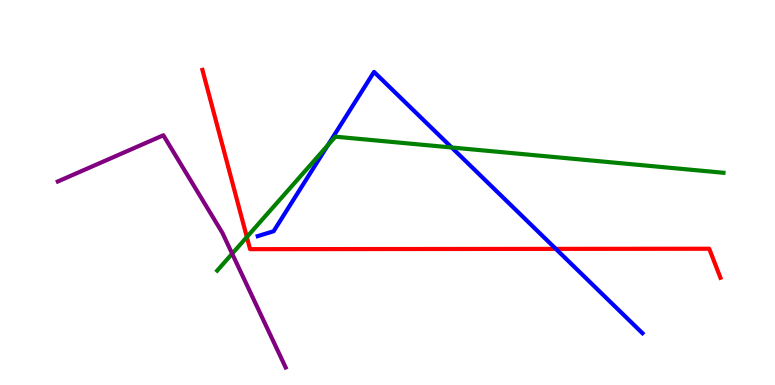[{'lines': ['blue', 'red'], 'intersections': [{'x': 7.17, 'y': 3.54}]}, {'lines': ['green', 'red'], 'intersections': [{'x': 3.19, 'y': 3.84}]}, {'lines': ['purple', 'red'], 'intersections': []}, {'lines': ['blue', 'green'], 'intersections': [{'x': 4.23, 'y': 6.23}, {'x': 5.83, 'y': 6.17}]}, {'lines': ['blue', 'purple'], 'intersections': []}, {'lines': ['green', 'purple'], 'intersections': [{'x': 3.0, 'y': 3.41}]}]